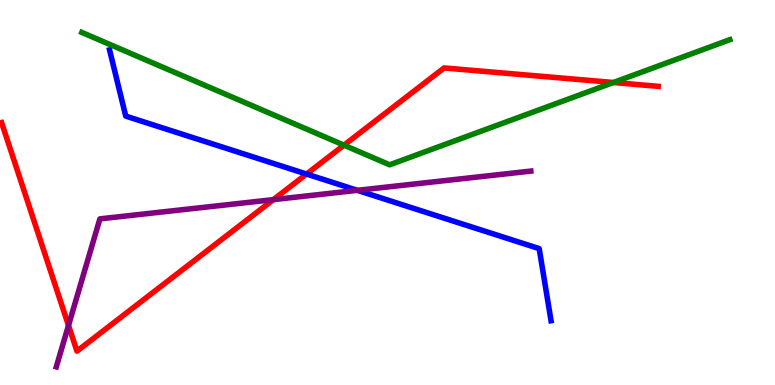[{'lines': ['blue', 'red'], 'intersections': [{'x': 3.96, 'y': 5.48}]}, {'lines': ['green', 'red'], 'intersections': [{'x': 4.44, 'y': 6.23}, {'x': 7.92, 'y': 7.86}]}, {'lines': ['purple', 'red'], 'intersections': [{'x': 0.884, 'y': 1.55}, {'x': 3.53, 'y': 4.81}]}, {'lines': ['blue', 'green'], 'intersections': []}, {'lines': ['blue', 'purple'], 'intersections': [{'x': 4.61, 'y': 5.06}]}, {'lines': ['green', 'purple'], 'intersections': []}]